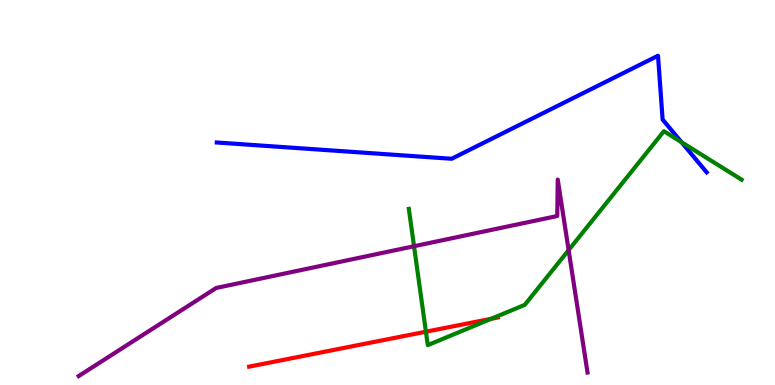[{'lines': ['blue', 'red'], 'intersections': []}, {'lines': ['green', 'red'], 'intersections': [{'x': 5.5, 'y': 1.38}, {'x': 6.34, 'y': 1.72}]}, {'lines': ['purple', 'red'], 'intersections': []}, {'lines': ['blue', 'green'], 'intersections': [{'x': 8.79, 'y': 6.31}]}, {'lines': ['blue', 'purple'], 'intersections': []}, {'lines': ['green', 'purple'], 'intersections': [{'x': 5.34, 'y': 3.6}, {'x': 7.34, 'y': 3.5}]}]